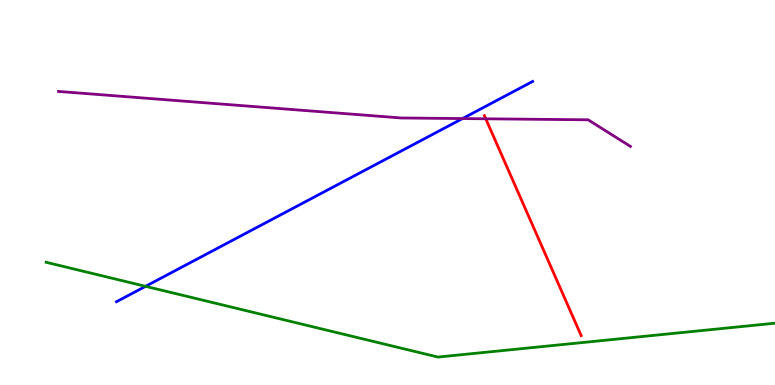[{'lines': ['blue', 'red'], 'intersections': []}, {'lines': ['green', 'red'], 'intersections': []}, {'lines': ['purple', 'red'], 'intersections': [{'x': 6.27, 'y': 6.91}]}, {'lines': ['blue', 'green'], 'intersections': [{'x': 1.88, 'y': 2.56}]}, {'lines': ['blue', 'purple'], 'intersections': [{'x': 5.97, 'y': 6.92}]}, {'lines': ['green', 'purple'], 'intersections': []}]